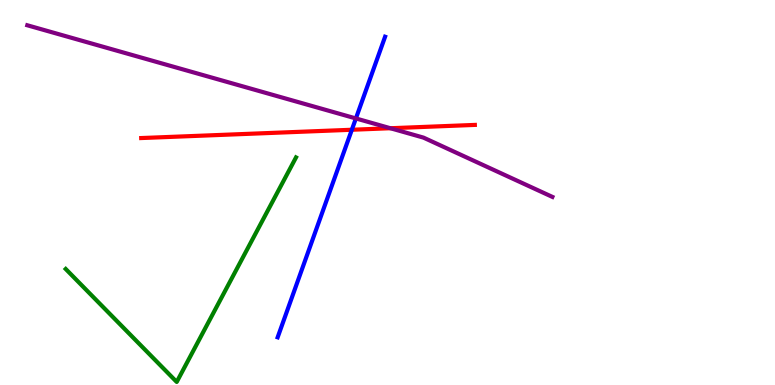[{'lines': ['blue', 'red'], 'intersections': [{'x': 4.54, 'y': 6.63}]}, {'lines': ['green', 'red'], 'intersections': []}, {'lines': ['purple', 'red'], 'intersections': [{'x': 5.04, 'y': 6.67}]}, {'lines': ['blue', 'green'], 'intersections': []}, {'lines': ['blue', 'purple'], 'intersections': [{'x': 4.59, 'y': 6.92}]}, {'lines': ['green', 'purple'], 'intersections': []}]